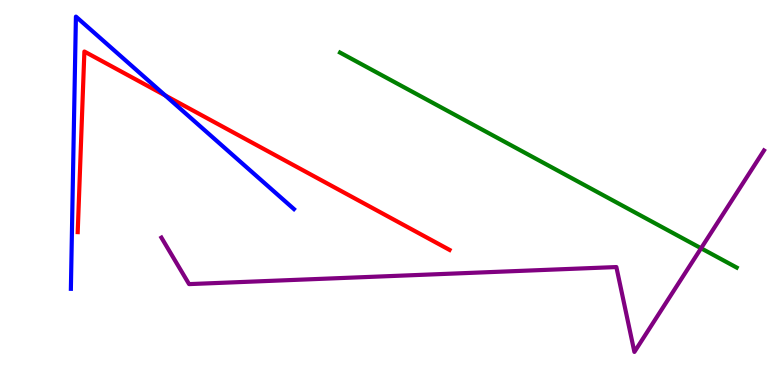[{'lines': ['blue', 'red'], 'intersections': [{'x': 2.13, 'y': 7.52}]}, {'lines': ['green', 'red'], 'intersections': []}, {'lines': ['purple', 'red'], 'intersections': []}, {'lines': ['blue', 'green'], 'intersections': []}, {'lines': ['blue', 'purple'], 'intersections': []}, {'lines': ['green', 'purple'], 'intersections': [{'x': 9.05, 'y': 3.55}]}]